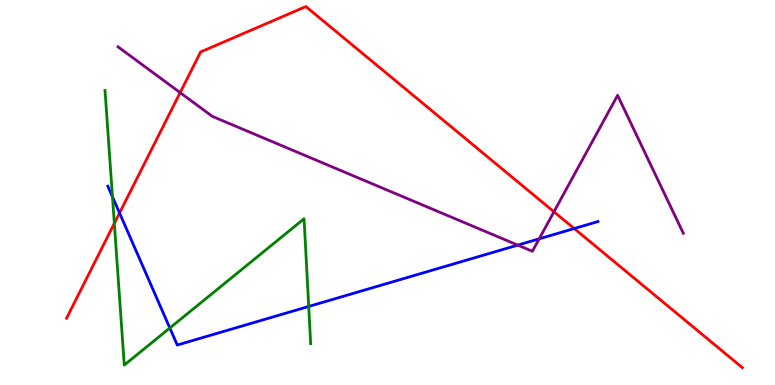[{'lines': ['blue', 'red'], 'intersections': [{'x': 1.54, 'y': 4.47}, {'x': 7.41, 'y': 4.06}]}, {'lines': ['green', 'red'], 'intersections': [{'x': 1.48, 'y': 4.2}]}, {'lines': ['purple', 'red'], 'intersections': [{'x': 2.32, 'y': 7.59}, {'x': 7.15, 'y': 4.5}]}, {'lines': ['blue', 'green'], 'intersections': [{'x': 1.45, 'y': 4.89}, {'x': 2.19, 'y': 1.48}, {'x': 3.98, 'y': 2.04}]}, {'lines': ['blue', 'purple'], 'intersections': [{'x': 6.68, 'y': 3.63}, {'x': 6.96, 'y': 3.8}]}, {'lines': ['green', 'purple'], 'intersections': []}]